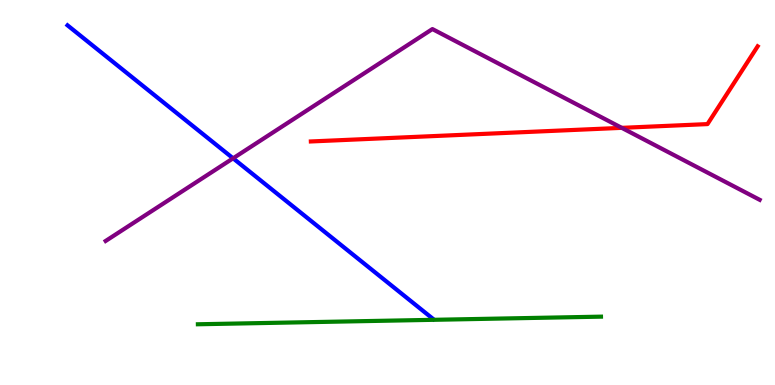[{'lines': ['blue', 'red'], 'intersections': []}, {'lines': ['green', 'red'], 'intersections': []}, {'lines': ['purple', 'red'], 'intersections': [{'x': 8.02, 'y': 6.68}]}, {'lines': ['blue', 'green'], 'intersections': []}, {'lines': ['blue', 'purple'], 'intersections': [{'x': 3.01, 'y': 5.89}]}, {'lines': ['green', 'purple'], 'intersections': []}]